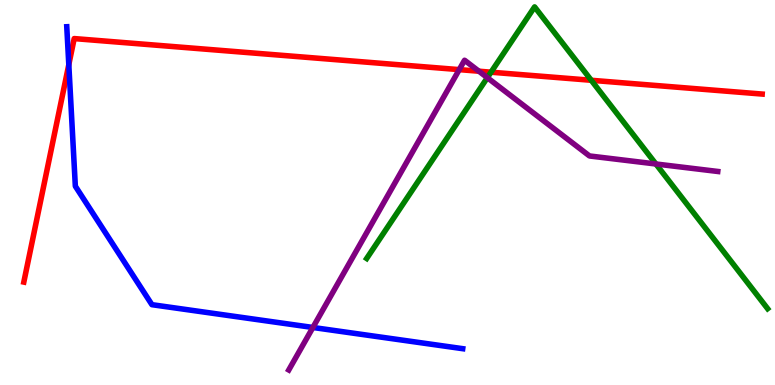[{'lines': ['blue', 'red'], 'intersections': [{'x': 0.888, 'y': 8.32}]}, {'lines': ['green', 'red'], 'intersections': [{'x': 6.34, 'y': 8.12}, {'x': 7.63, 'y': 7.91}]}, {'lines': ['purple', 'red'], 'intersections': [{'x': 5.93, 'y': 8.19}, {'x': 6.18, 'y': 8.15}]}, {'lines': ['blue', 'green'], 'intersections': []}, {'lines': ['blue', 'purple'], 'intersections': [{'x': 4.04, 'y': 1.49}]}, {'lines': ['green', 'purple'], 'intersections': [{'x': 6.29, 'y': 7.98}, {'x': 8.46, 'y': 5.74}]}]